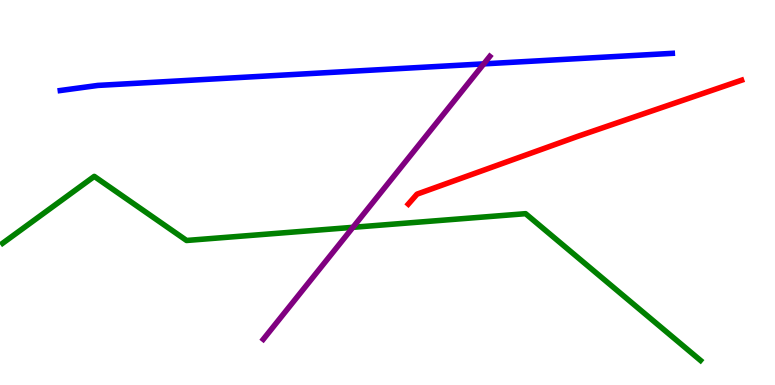[{'lines': ['blue', 'red'], 'intersections': []}, {'lines': ['green', 'red'], 'intersections': []}, {'lines': ['purple', 'red'], 'intersections': []}, {'lines': ['blue', 'green'], 'intersections': []}, {'lines': ['blue', 'purple'], 'intersections': [{'x': 6.24, 'y': 8.34}]}, {'lines': ['green', 'purple'], 'intersections': [{'x': 4.55, 'y': 4.1}]}]